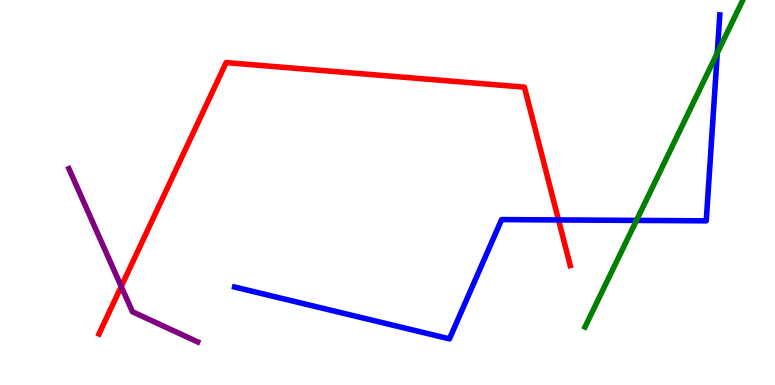[{'lines': ['blue', 'red'], 'intersections': [{'x': 7.21, 'y': 4.29}]}, {'lines': ['green', 'red'], 'intersections': []}, {'lines': ['purple', 'red'], 'intersections': [{'x': 1.56, 'y': 2.56}]}, {'lines': ['blue', 'green'], 'intersections': [{'x': 8.21, 'y': 4.28}, {'x': 9.26, 'y': 8.62}]}, {'lines': ['blue', 'purple'], 'intersections': []}, {'lines': ['green', 'purple'], 'intersections': []}]